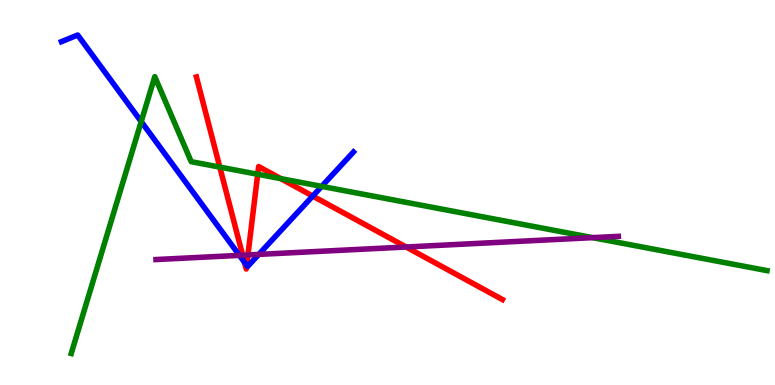[{'lines': ['blue', 'red'], 'intersections': [{'x': 3.15, 'y': 3.19}, {'x': 3.18, 'y': 3.11}, {'x': 4.04, 'y': 4.91}]}, {'lines': ['green', 'red'], 'intersections': [{'x': 2.84, 'y': 5.66}, {'x': 3.33, 'y': 5.47}, {'x': 3.62, 'y': 5.36}]}, {'lines': ['purple', 'red'], 'intersections': [{'x': 3.13, 'y': 3.37}, {'x': 3.2, 'y': 3.38}, {'x': 5.24, 'y': 3.58}]}, {'lines': ['blue', 'green'], 'intersections': [{'x': 1.82, 'y': 6.84}, {'x': 4.15, 'y': 5.16}]}, {'lines': ['blue', 'purple'], 'intersections': [{'x': 3.09, 'y': 3.37}, {'x': 3.34, 'y': 3.39}]}, {'lines': ['green', 'purple'], 'intersections': [{'x': 7.65, 'y': 3.83}]}]